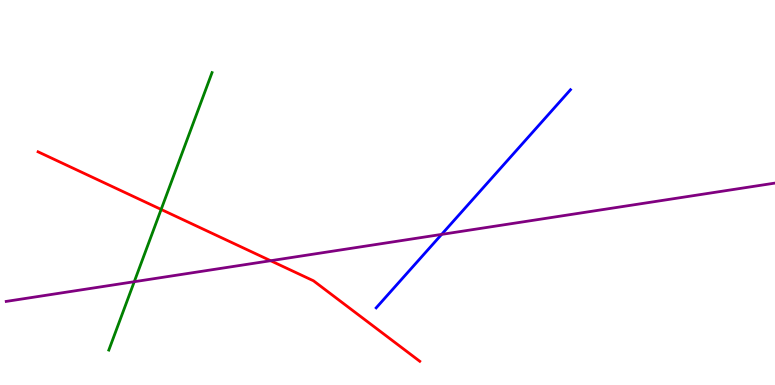[{'lines': ['blue', 'red'], 'intersections': []}, {'lines': ['green', 'red'], 'intersections': [{'x': 2.08, 'y': 4.56}]}, {'lines': ['purple', 'red'], 'intersections': [{'x': 3.49, 'y': 3.23}]}, {'lines': ['blue', 'green'], 'intersections': []}, {'lines': ['blue', 'purple'], 'intersections': [{'x': 5.7, 'y': 3.91}]}, {'lines': ['green', 'purple'], 'intersections': [{'x': 1.73, 'y': 2.68}]}]